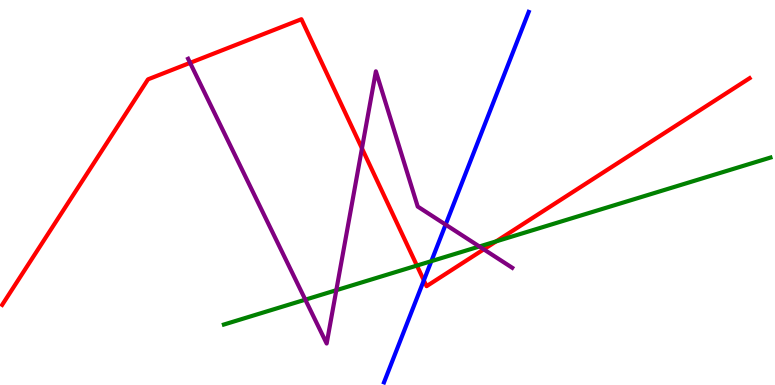[{'lines': ['blue', 'red'], 'intersections': [{'x': 5.47, 'y': 2.72}]}, {'lines': ['green', 'red'], 'intersections': [{'x': 5.38, 'y': 3.1}, {'x': 6.4, 'y': 3.73}]}, {'lines': ['purple', 'red'], 'intersections': [{'x': 2.45, 'y': 8.37}, {'x': 4.67, 'y': 6.15}, {'x': 6.24, 'y': 3.52}]}, {'lines': ['blue', 'green'], 'intersections': [{'x': 5.57, 'y': 3.22}]}, {'lines': ['blue', 'purple'], 'intersections': [{'x': 5.75, 'y': 4.17}]}, {'lines': ['green', 'purple'], 'intersections': [{'x': 3.94, 'y': 2.22}, {'x': 4.34, 'y': 2.46}, {'x': 6.19, 'y': 3.6}]}]